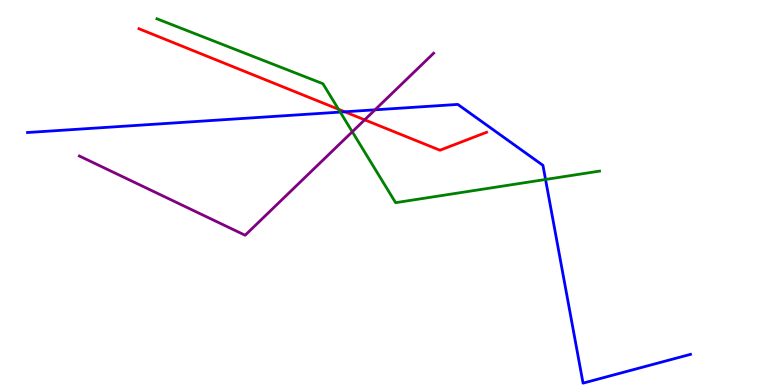[{'lines': ['blue', 'red'], 'intersections': [{'x': 4.45, 'y': 7.1}]}, {'lines': ['green', 'red'], 'intersections': [{'x': 4.37, 'y': 7.16}]}, {'lines': ['purple', 'red'], 'intersections': [{'x': 4.71, 'y': 6.89}]}, {'lines': ['blue', 'green'], 'intersections': [{'x': 4.39, 'y': 7.09}, {'x': 7.04, 'y': 5.34}]}, {'lines': ['blue', 'purple'], 'intersections': [{'x': 4.84, 'y': 7.15}]}, {'lines': ['green', 'purple'], 'intersections': [{'x': 4.55, 'y': 6.58}]}]